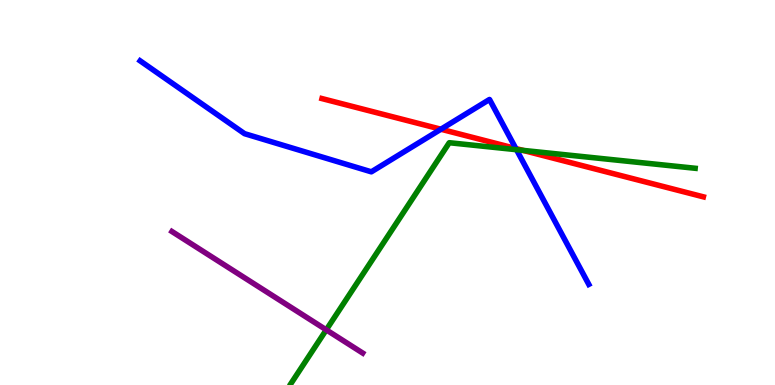[{'lines': ['blue', 'red'], 'intersections': [{'x': 5.69, 'y': 6.64}, {'x': 6.66, 'y': 6.14}]}, {'lines': ['green', 'red'], 'intersections': [{'x': 6.75, 'y': 6.09}]}, {'lines': ['purple', 'red'], 'intersections': []}, {'lines': ['blue', 'green'], 'intersections': [{'x': 6.66, 'y': 6.11}]}, {'lines': ['blue', 'purple'], 'intersections': []}, {'lines': ['green', 'purple'], 'intersections': [{'x': 4.21, 'y': 1.43}]}]